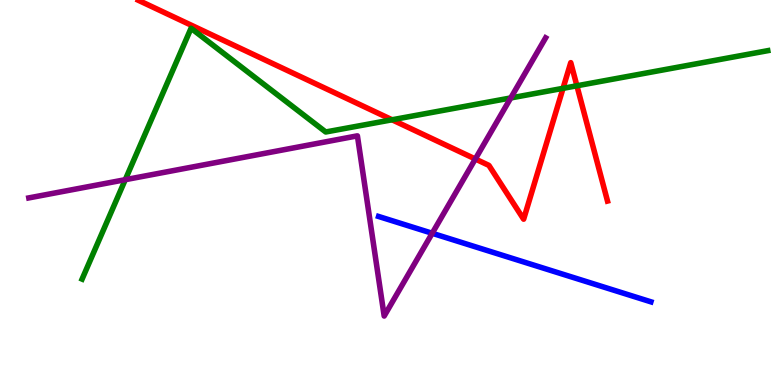[{'lines': ['blue', 'red'], 'intersections': []}, {'lines': ['green', 'red'], 'intersections': [{'x': 5.06, 'y': 6.89}, {'x': 7.26, 'y': 7.71}, {'x': 7.44, 'y': 7.77}]}, {'lines': ['purple', 'red'], 'intersections': [{'x': 6.13, 'y': 5.87}]}, {'lines': ['blue', 'green'], 'intersections': []}, {'lines': ['blue', 'purple'], 'intersections': [{'x': 5.58, 'y': 3.94}]}, {'lines': ['green', 'purple'], 'intersections': [{'x': 1.62, 'y': 5.33}, {'x': 6.59, 'y': 7.46}]}]